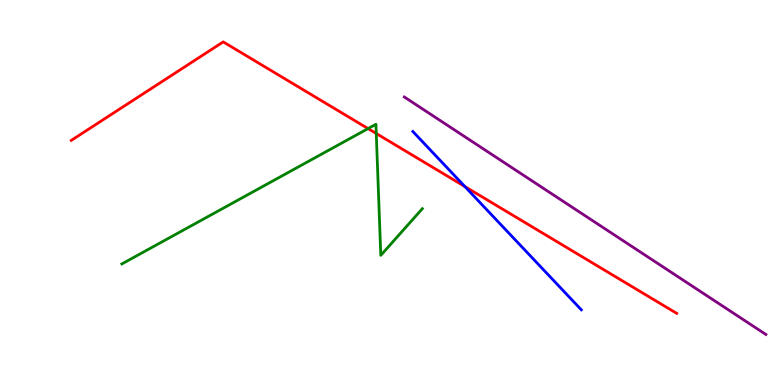[{'lines': ['blue', 'red'], 'intersections': [{'x': 6.0, 'y': 5.15}]}, {'lines': ['green', 'red'], 'intersections': [{'x': 4.75, 'y': 6.66}, {'x': 4.86, 'y': 6.53}]}, {'lines': ['purple', 'red'], 'intersections': []}, {'lines': ['blue', 'green'], 'intersections': []}, {'lines': ['blue', 'purple'], 'intersections': []}, {'lines': ['green', 'purple'], 'intersections': []}]